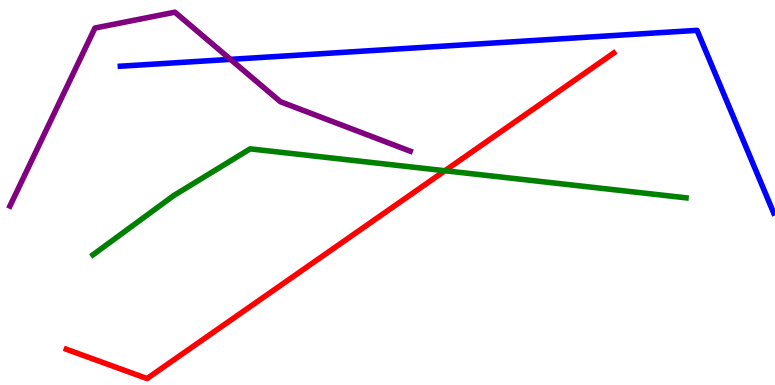[{'lines': ['blue', 'red'], 'intersections': []}, {'lines': ['green', 'red'], 'intersections': [{'x': 5.74, 'y': 5.57}]}, {'lines': ['purple', 'red'], 'intersections': []}, {'lines': ['blue', 'green'], 'intersections': []}, {'lines': ['blue', 'purple'], 'intersections': [{'x': 2.97, 'y': 8.46}]}, {'lines': ['green', 'purple'], 'intersections': []}]